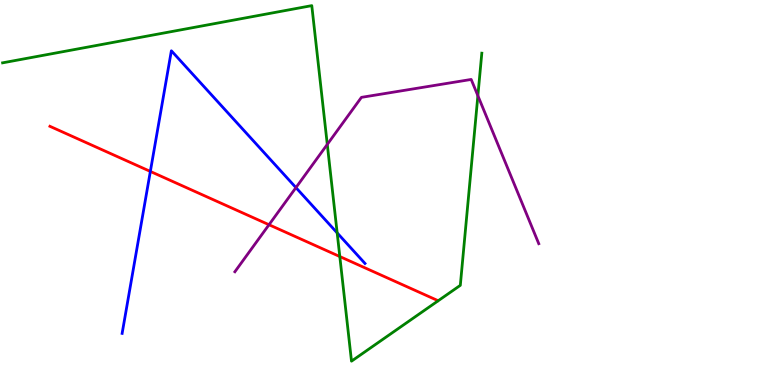[{'lines': ['blue', 'red'], 'intersections': [{'x': 1.94, 'y': 5.55}]}, {'lines': ['green', 'red'], 'intersections': [{'x': 4.38, 'y': 3.34}]}, {'lines': ['purple', 'red'], 'intersections': [{'x': 3.47, 'y': 4.16}]}, {'lines': ['blue', 'green'], 'intersections': [{'x': 4.35, 'y': 3.95}]}, {'lines': ['blue', 'purple'], 'intersections': [{'x': 3.82, 'y': 5.13}]}, {'lines': ['green', 'purple'], 'intersections': [{'x': 4.22, 'y': 6.25}, {'x': 6.17, 'y': 7.51}]}]